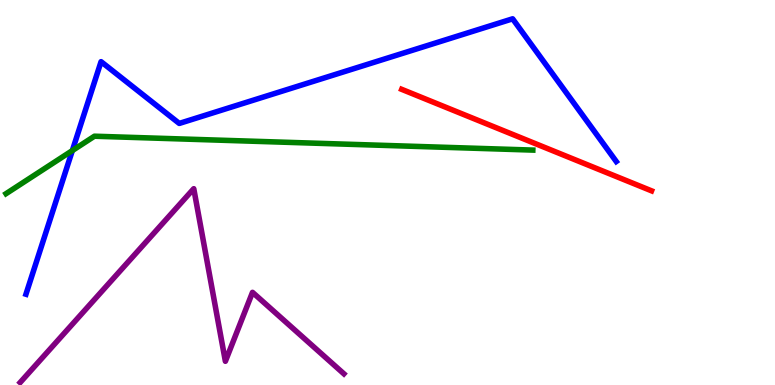[{'lines': ['blue', 'red'], 'intersections': []}, {'lines': ['green', 'red'], 'intersections': []}, {'lines': ['purple', 'red'], 'intersections': []}, {'lines': ['blue', 'green'], 'intersections': [{'x': 0.933, 'y': 6.09}]}, {'lines': ['blue', 'purple'], 'intersections': []}, {'lines': ['green', 'purple'], 'intersections': []}]